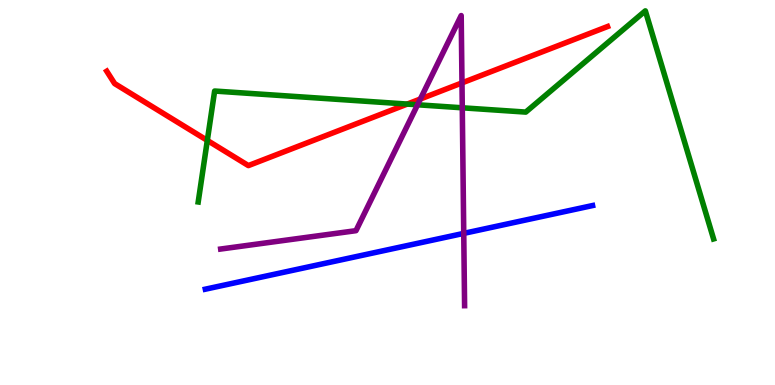[{'lines': ['blue', 'red'], 'intersections': []}, {'lines': ['green', 'red'], 'intersections': [{'x': 2.68, 'y': 6.35}, {'x': 5.26, 'y': 7.3}]}, {'lines': ['purple', 'red'], 'intersections': [{'x': 5.42, 'y': 7.43}, {'x': 5.96, 'y': 7.85}]}, {'lines': ['blue', 'green'], 'intersections': []}, {'lines': ['blue', 'purple'], 'intersections': [{'x': 5.98, 'y': 3.94}]}, {'lines': ['green', 'purple'], 'intersections': [{'x': 5.39, 'y': 7.28}, {'x': 5.96, 'y': 7.2}]}]